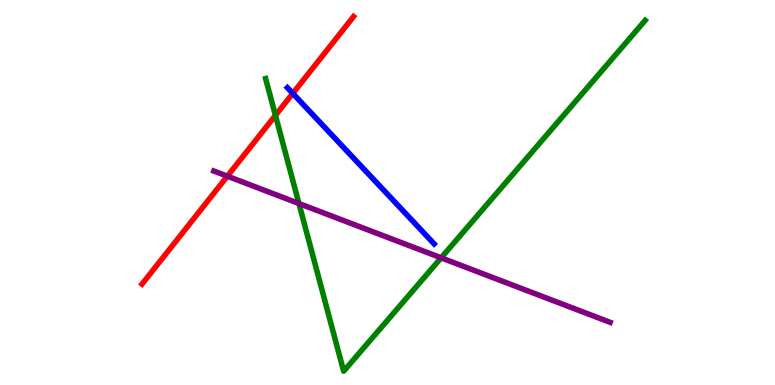[{'lines': ['blue', 'red'], 'intersections': [{'x': 3.78, 'y': 7.57}]}, {'lines': ['green', 'red'], 'intersections': [{'x': 3.55, 'y': 7.0}]}, {'lines': ['purple', 'red'], 'intersections': [{'x': 2.93, 'y': 5.42}]}, {'lines': ['blue', 'green'], 'intersections': []}, {'lines': ['blue', 'purple'], 'intersections': []}, {'lines': ['green', 'purple'], 'intersections': [{'x': 3.86, 'y': 4.71}, {'x': 5.69, 'y': 3.3}]}]